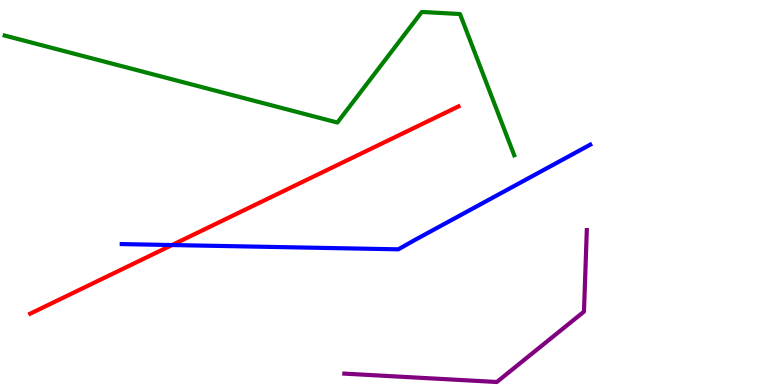[{'lines': ['blue', 'red'], 'intersections': [{'x': 2.22, 'y': 3.64}]}, {'lines': ['green', 'red'], 'intersections': []}, {'lines': ['purple', 'red'], 'intersections': []}, {'lines': ['blue', 'green'], 'intersections': []}, {'lines': ['blue', 'purple'], 'intersections': []}, {'lines': ['green', 'purple'], 'intersections': []}]